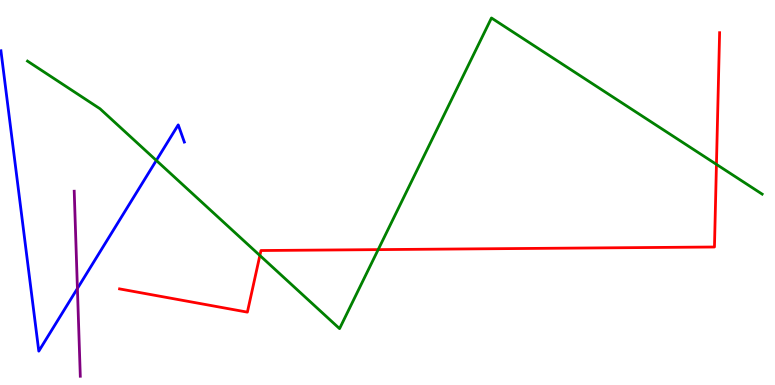[{'lines': ['blue', 'red'], 'intersections': []}, {'lines': ['green', 'red'], 'intersections': [{'x': 3.35, 'y': 3.36}, {'x': 4.88, 'y': 3.52}, {'x': 9.24, 'y': 5.73}]}, {'lines': ['purple', 'red'], 'intersections': []}, {'lines': ['blue', 'green'], 'intersections': [{'x': 2.02, 'y': 5.83}]}, {'lines': ['blue', 'purple'], 'intersections': [{'x': 0.999, 'y': 2.51}]}, {'lines': ['green', 'purple'], 'intersections': []}]